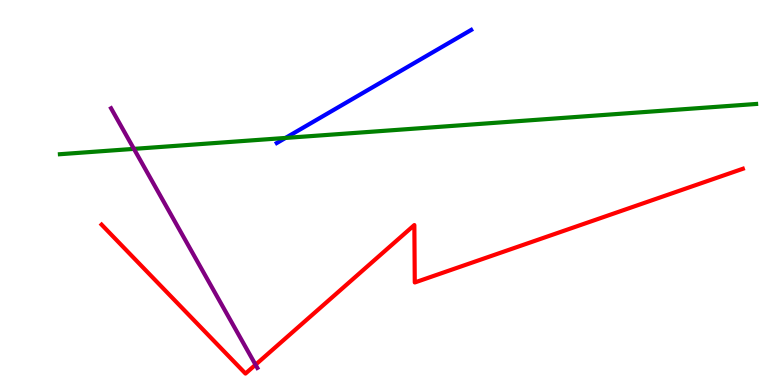[{'lines': ['blue', 'red'], 'intersections': []}, {'lines': ['green', 'red'], 'intersections': []}, {'lines': ['purple', 'red'], 'intersections': [{'x': 3.3, 'y': 0.527}]}, {'lines': ['blue', 'green'], 'intersections': [{'x': 3.68, 'y': 6.42}]}, {'lines': ['blue', 'purple'], 'intersections': []}, {'lines': ['green', 'purple'], 'intersections': [{'x': 1.73, 'y': 6.13}]}]